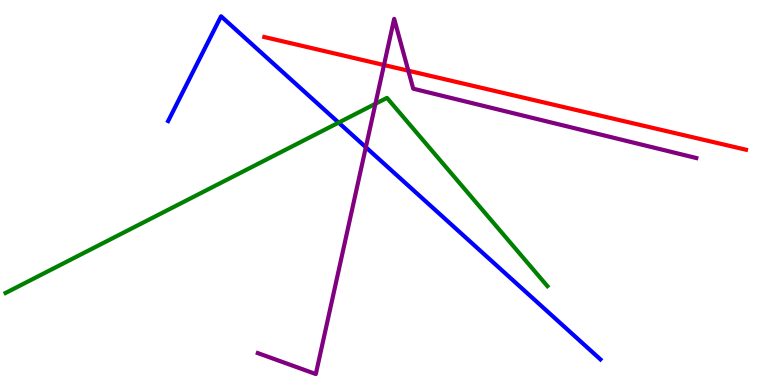[{'lines': ['blue', 'red'], 'intersections': []}, {'lines': ['green', 'red'], 'intersections': []}, {'lines': ['purple', 'red'], 'intersections': [{'x': 4.95, 'y': 8.31}, {'x': 5.27, 'y': 8.16}]}, {'lines': ['blue', 'green'], 'intersections': [{'x': 4.37, 'y': 6.82}]}, {'lines': ['blue', 'purple'], 'intersections': [{'x': 4.72, 'y': 6.18}]}, {'lines': ['green', 'purple'], 'intersections': [{'x': 4.84, 'y': 7.3}]}]